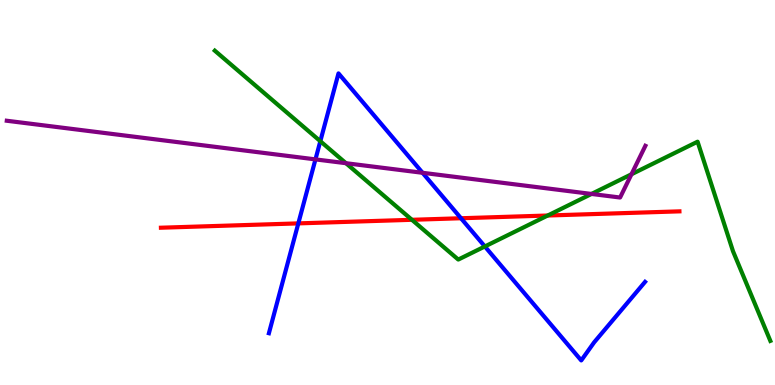[{'lines': ['blue', 'red'], 'intersections': [{'x': 3.85, 'y': 4.2}, {'x': 5.95, 'y': 4.33}]}, {'lines': ['green', 'red'], 'intersections': [{'x': 5.32, 'y': 4.29}, {'x': 7.07, 'y': 4.4}]}, {'lines': ['purple', 'red'], 'intersections': []}, {'lines': ['blue', 'green'], 'intersections': [{'x': 4.13, 'y': 6.33}, {'x': 6.26, 'y': 3.6}]}, {'lines': ['blue', 'purple'], 'intersections': [{'x': 4.07, 'y': 5.86}, {'x': 5.45, 'y': 5.51}]}, {'lines': ['green', 'purple'], 'intersections': [{'x': 4.46, 'y': 5.76}, {'x': 7.63, 'y': 4.96}, {'x': 8.15, 'y': 5.47}]}]